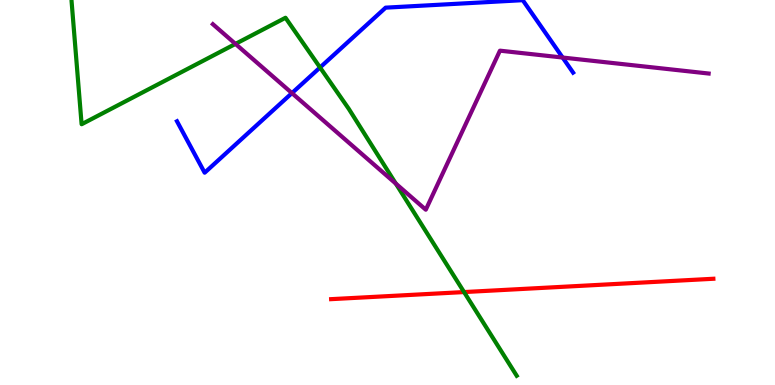[{'lines': ['blue', 'red'], 'intersections': []}, {'lines': ['green', 'red'], 'intersections': [{'x': 5.99, 'y': 2.41}]}, {'lines': ['purple', 'red'], 'intersections': []}, {'lines': ['blue', 'green'], 'intersections': [{'x': 4.13, 'y': 8.25}]}, {'lines': ['blue', 'purple'], 'intersections': [{'x': 3.77, 'y': 7.58}, {'x': 7.26, 'y': 8.51}]}, {'lines': ['green', 'purple'], 'intersections': [{'x': 3.04, 'y': 8.86}, {'x': 5.11, 'y': 5.23}]}]